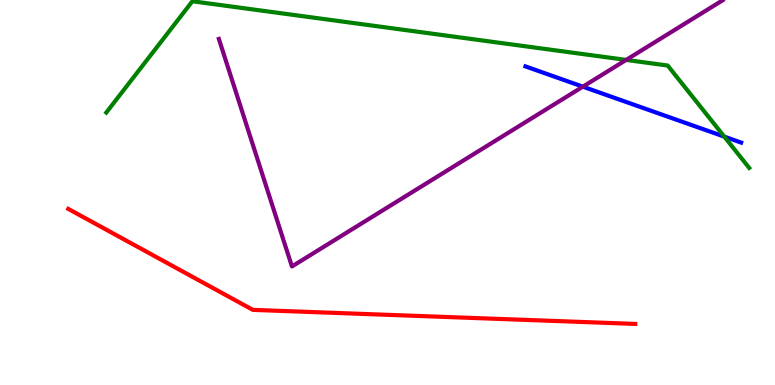[{'lines': ['blue', 'red'], 'intersections': []}, {'lines': ['green', 'red'], 'intersections': []}, {'lines': ['purple', 'red'], 'intersections': []}, {'lines': ['blue', 'green'], 'intersections': [{'x': 9.35, 'y': 6.45}]}, {'lines': ['blue', 'purple'], 'intersections': [{'x': 7.52, 'y': 7.75}]}, {'lines': ['green', 'purple'], 'intersections': [{'x': 8.08, 'y': 8.44}]}]